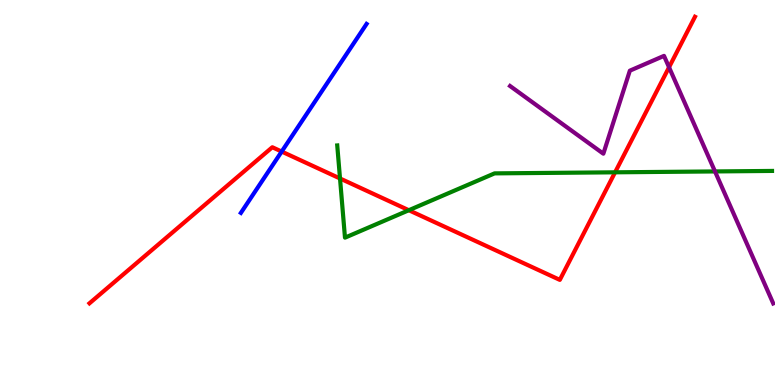[{'lines': ['blue', 'red'], 'intersections': [{'x': 3.63, 'y': 6.06}]}, {'lines': ['green', 'red'], 'intersections': [{'x': 4.39, 'y': 5.36}, {'x': 5.28, 'y': 4.54}, {'x': 7.94, 'y': 5.52}]}, {'lines': ['purple', 'red'], 'intersections': [{'x': 8.63, 'y': 8.25}]}, {'lines': ['blue', 'green'], 'intersections': []}, {'lines': ['blue', 'purple'], 'intersections': []}, {'lines': ['green', 'purple'], 'intersections': [{'x': 9.23, 'y': 5.55}]}]